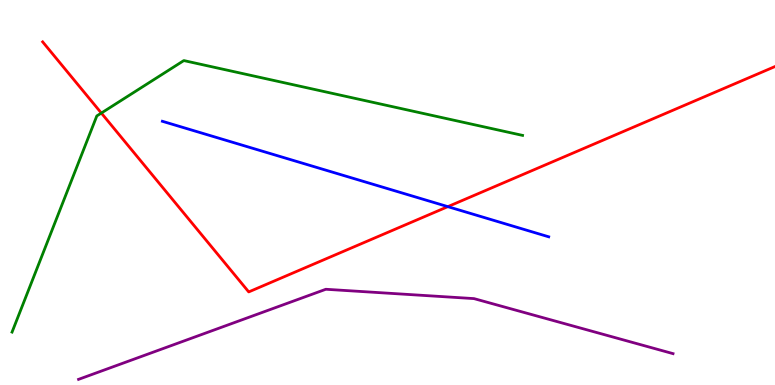[{'lines': ['blue', 'red'], 'intersections': [{'x': 5.78, 'y': 4.63}]}, {'lines': ['green', 'red'], 'intersections': [{'x': 1.31, 'y': 7.06}]}, {'lines': ['purple', 'red'], 'intersections': []}, {'lines': ['blue', 'green'], 'intersections': []}, {'lines': ['blue', 'purple'], 'intersections': []}, {'lines': ['green', 'purple'], 'intersections': []}]